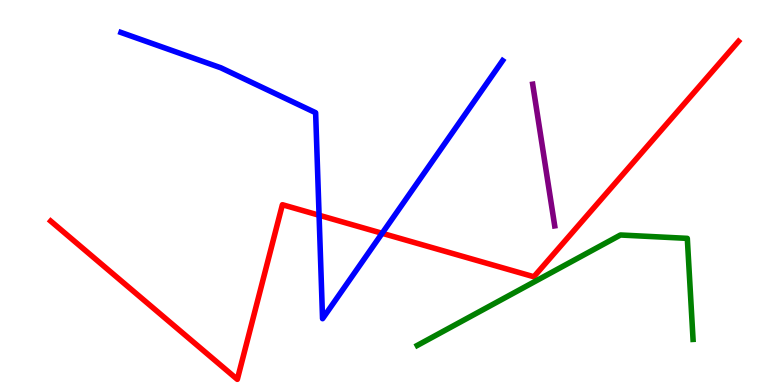[{'lines': ['blue', 'red'], 'intersections': [{'x': 4.12, 'y': 4.41}, {'x': 4.93, 'y': 3.94}]}, {'lines': ['green', 'red'], 'intersections': []}, {'lines': ['purple', 'red'], 'intersections': []}, {'lines': ['blue', 'green'], 'intersections': []}, {'lines': ['blue', 'purple'], 'intersections': []}, {'lines': ['green', 'purple'], 'intersections': []}]